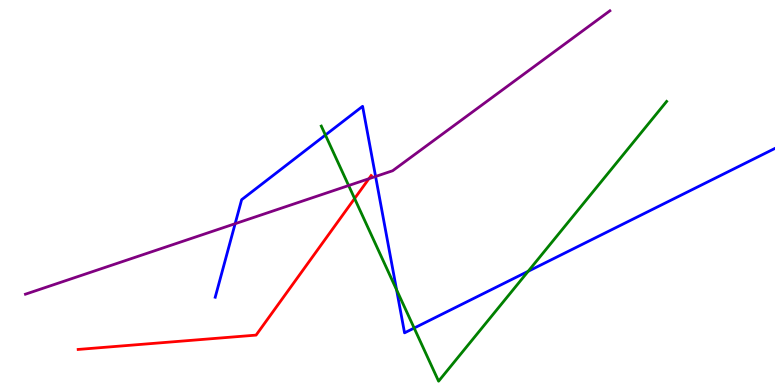[{'lines': ['blue', 'red'], 'intersections': []}, {'lines': ['green', 'red'], 'intersections': [{'x': 4.58, 'y': 4.84}]}, {'lines': ['purple', 'red'], 'intersections': [{'x': 4.76, 'y': 5.36}]}, {'lines': ['blue', 'green'], 'intersections': [{'x': 4.2, 'y': 6.49}, {'x': 5.12, 'y': 2.47}, {'x': 5.34, 'y': 1.48}, {'x': 6.82, 'y': 2.95}]}, {'lines': ['blue', 'purple'], 'intersections': [{'x': 3.03, 'y': 4.19}, {'x': 4.85, 'y': 5.42}]}, {'lines': ['green', 'purple'], 'intersections': [{'x': 4.5, 'y': 5.18}]}]